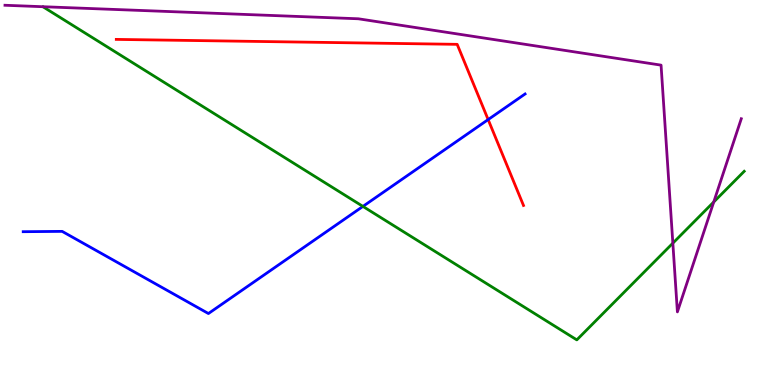[{'lines': ['blue', 'red'], 'intersections': [{'x': 6.3, 'y': 6.89}]}, {'lines': ['green', 'red'], 'intersections': []}, {'lines': ['purple', 'red'], 'intersections': []}, {'lines': ['blue', 'green'], 'intersections': [{'x': 4.68, 'y': 4.64}]}, {'lines': ['blue', 'purple'], 'intersections': []}, {'lines': ['green', 'purple'], 'intersections': [{'x': 8.68, 'y': 3.68}, {'x': 9.21, 'y': 4.75}]}]